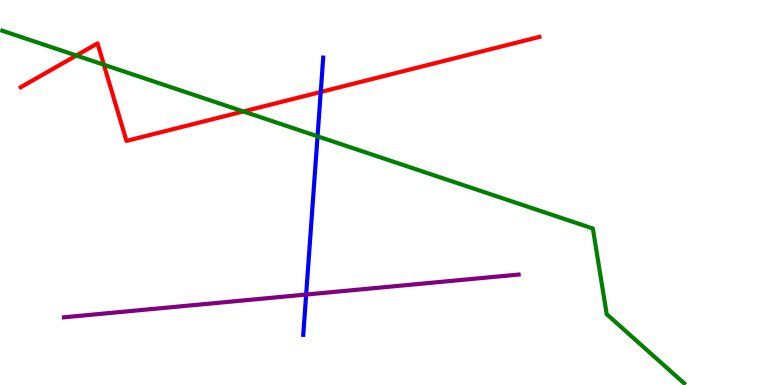[{'lines': ['blue', 'red'], 'intersections': [{'x': 4.14, 'y': 7.61}]}, {'lines': ['green', 'red'], 'intersections': [{'x': 0.985, 'y': 8.56}, {'x': 1.34, 'y': 8.32}, {'x': 3.14, 'y': 7.11}]}, {'lines': ['purple', 'red'], 'intersections': []}, {'lines': ['blue', 'green'], 'intersections': [{'x': 4.1, 'y': 6.46}]}, {'lines': ['blue', 'purple'], 'intersections': [{'x': 3.95, 'y': 2.35}]}, {'lines': ['green', 'purple'], 'intersections': []}]